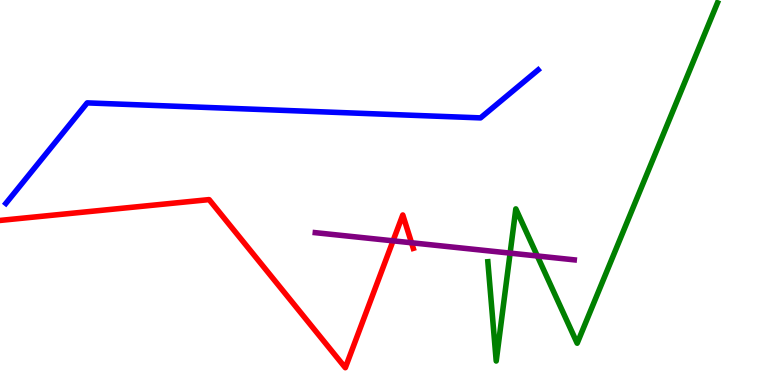[{'lines': ['blue', 'red'], 'intersections': []}, {'lines': ['green', 'red'], 'intersections': []}, {'lines': ['purple', 'red'], 'intersections': [{'x': 5.07, 'y': 3.74}, {'x': 5.31, 'y': 3.69}]}, {'lines': ['blue', 'green'], 'intersections': []}, {'lines': ['blue', 'purple'], 'intersections': []}, {'lines': ['green', 'purple'], 'intersections': [{'x': 6.58, 'y': 3.43}, {'x': 6.93, 'y': 3.35}]}]